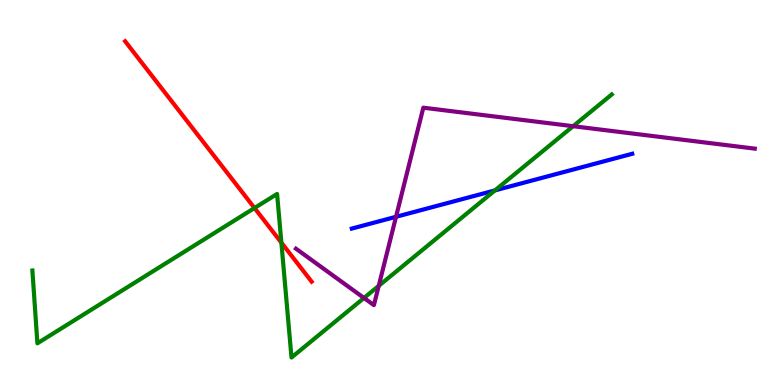[{'lines': ['blue', 'red'], 'intersections': []}, {'lines': ['green', 'red'], 'intersections': [{'x': 3.28, 'y': 4.6}, {'x': 3.63, 'y': 3.7}]}, {'lines': ['purple', 'red'], 'intersections': []}, {'lines': ['blue', 'green'], 'intersections': [{'x': 6.39, 'y': 5.05}]}, {'lines': ['blue', 'purple'], 'intersections': [{'x': 5.11, 'y': 4.37}]}, {'lines': ['green', 'purple'], 'intersections': [{'x': 4.7, 'y': 2.26}, {'x': 4.89, 'y': 2.58}, {'x': 7.4, 'y': 6.72}]}]